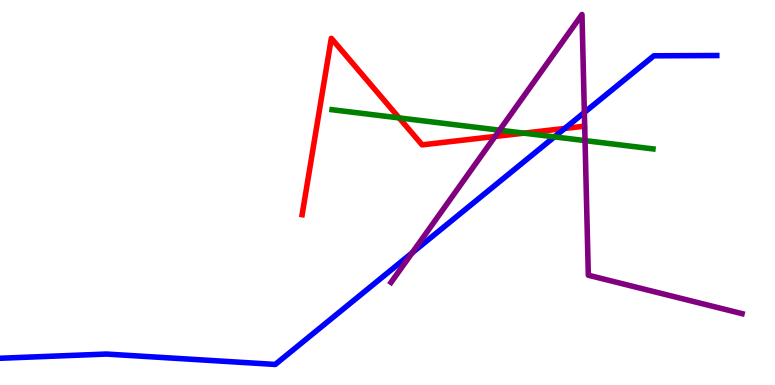[{'lines': ['blue', 'red'], 'intersections': [{'x': 7.29, 'y': 6.66}]}, {'lines': ['green', 'red'], 'intersections': [{'x': 5.15, 'y': 6.94}, {'x': 6.76, 'y': 6.54}]}, {'lines': ['purple', 'red'], 'intersections': [{'x': 6.39, 'y': 6.46}]}, {'lines': ['blue', 'green'], 'intersections': [{'x': 7.15, 'y': 6.44}]}, {'lines': ['blue', 'purple'], 'intersections': [{'x': 5.32, 'y': 3.43}, {'x': 7.54, 'y': 7.08}]}, {'lines': ['green', 'purple'], 'intersections': [{'x': 6.45, 'y': 6.62}, {'x': 7.55, 'y': 6.35}]}]